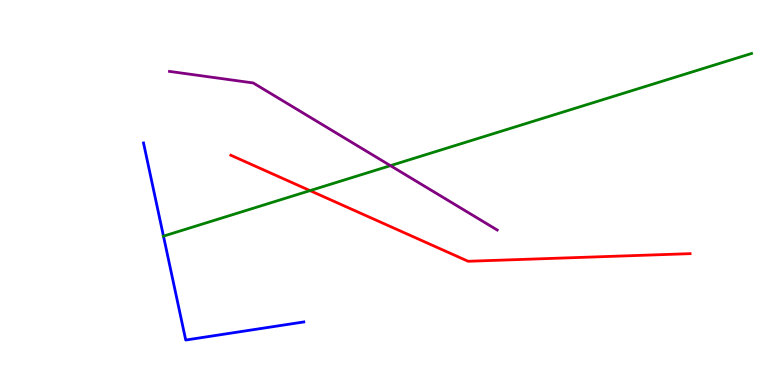[{'lines': ['blue', 'red'], 'intersections': []}, {'lines': ['green', 'red'], 'intersections': [{'x': 4.0, 'y': 5.05}]}, {'lines': ['purple', 'red'], 'intersections': []}, {'lines': ['blue', 'green'], 'intersections': [{'x': 2.11, 'y': 3.87}]}, {'lines': ['blue', 'purple'], 'intersections': []}, {'lines': ['green', 'purple'], 'intersections': [{'x': 5.04, 'y': 5.7}]}]